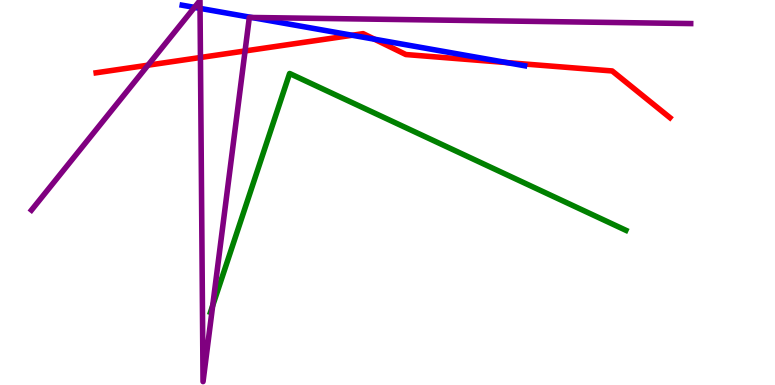[{'lines': ['blue', 'red'], 'intersections': [{'x': 4.54, 'y': 9.08}, {'x': 4.83, 'y': 8.98}, {'x': 6.54, 'y': 8.38}]}, {'lines': ['green', 'red'], 'intersections': []}, {'lines': ['purple', 'red'], 'intersections': [{'x': 1.91, 'y': 8.31}, {'x': 2.59, 'y': 8.51}, {'x': 3.16, 'y': 8.68}]}, {'lines': ['blue', 'green'], 'intersections': []}, {'lines': ['blue', 'purple'], 'intersections': [{'x': 2.51, 'y': 9.81}, {'x': 2.58, 'y': 9.78}, {'x': 3.25, 'y': 9.55}]}, {'lines': ['green', 'purple'], 'intersections': [{'x': 2.74, 'y': 2.06}]}]